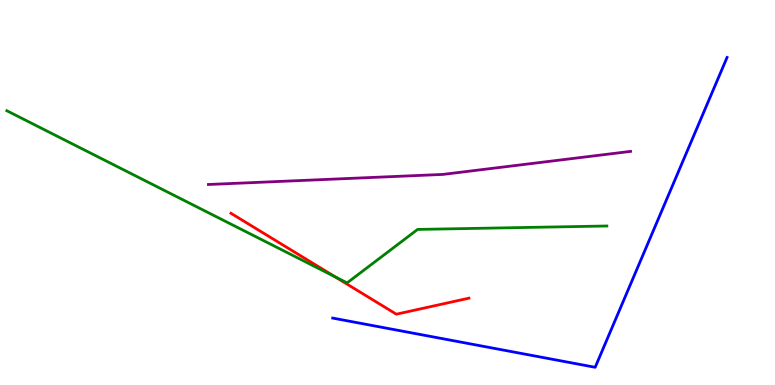[{'lines': ['blue', 'red'], 'intersections': []}, {'lines': ['green', 'red'], 'intersections': [{'x': 4.32, 'y': 2.81}]}, {'lines': ['purple', 'red'], 'intersections': []}, {'lines': ['blue', 'green'], 'intersections': []}, {'lines': ['blue', 'purple'], 'intersections': []}, {'lines': ['green', 'purple'], 'intersections': []}]